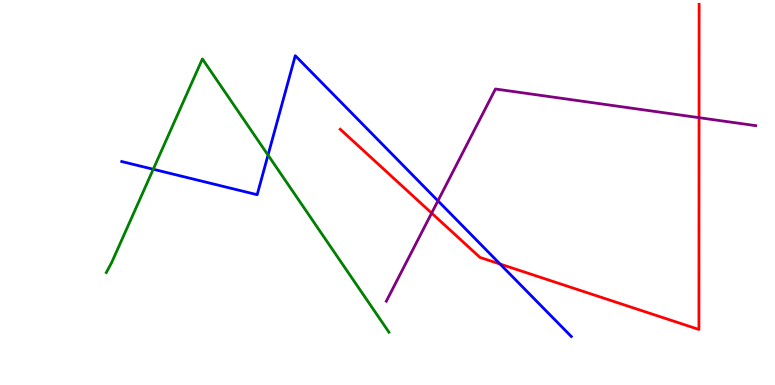[{'lines': ['blue', 'red'], 'intersections': [{'x': 6.45, 'y': 3.14}]}, {'lines': ['green', 'red'], 'intersections': []}, {'lines': ['purple', 'red'], 'intersections': [{'x': 5.57, 'y': 4.46}, {'x': 9.02, 'y': 6.94}]}, {'lines': ['blue', 'green'], 'intersections': [{'x': 1.98, 'y': 5.6}, {'x': 3.46, 'y': 5.97}]}, {'lines': ['blue', 'purple'], 'intersections': [{'x': 5.65, 'y': 4.78}]}, {'lines': ['green', 'purple'], 'intersections': []}]